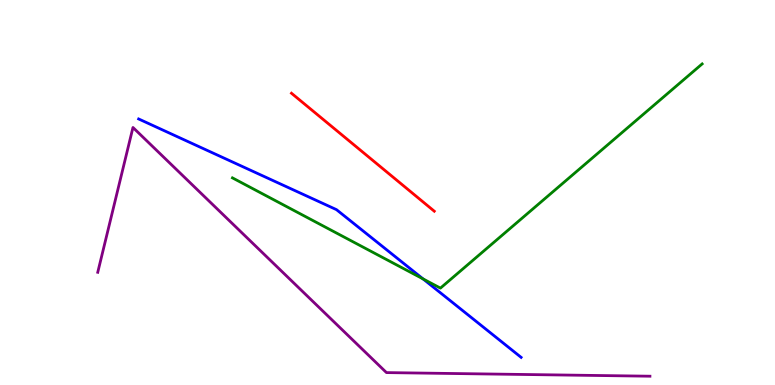[{'lines': ['blue', 'red'], 'intersections': []}, {'lines': ['green', 'red'], 'intersections': []}, {'lines': ['purple', 'red'], 'intersections': []}, {'lines': ['blue', 'green'], 'intersections': [{'x': 5.46, 'y': 2.76}]}, {'lines': ['blue', 'purple'], 'intersections': []}, {'lines': ['green', 'purple'], 'intersections': []}]